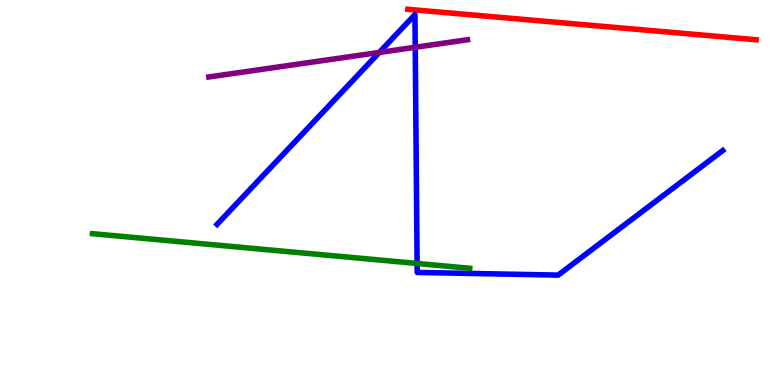[{'lines': ['blue', 'red'], 'intersections': []}, {'lines': ['green', 'red'], 'intersections': []}, {'lines': ['purple', 'red'], 'intersections': []}, {'lines': ['blue', 'green'], 'intersections': [{'x': 5.38, 'y': 3.16}]}, {'lines': ['blue', 'purple'], 'intersections': [{'x': 4.89, 'y': 8.64}, {'x': 5.36, 'y': 8.77}]}, {'lines': ['green', 'purple'], 'intersections': []}]